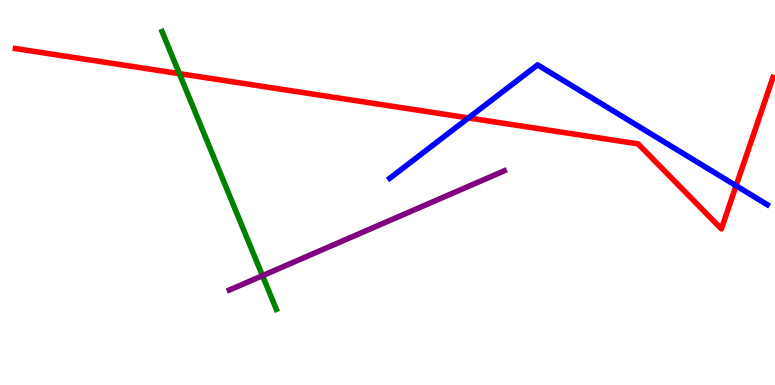[{'lines': ['blue', 'red'], 'intersections': [{'x': 6.04, 'y': 6.94}, {'x': 9.5, 'y': 5.18}]}, {'lines': ['green', 'red'], 'intersections': [{'x': 2.31, 'y': 8.09}]}, {'lines': ['purple', 'red'], 'intersections': []}, {'lines': ['blue', 'green'], 'intersections': []}, {'lines': ['blue', 'purple'], 'intersections': []}, {'lines': ['green', 'purple'], 'intersections': [{'x': 3.39, 'y': 2.84}]}]